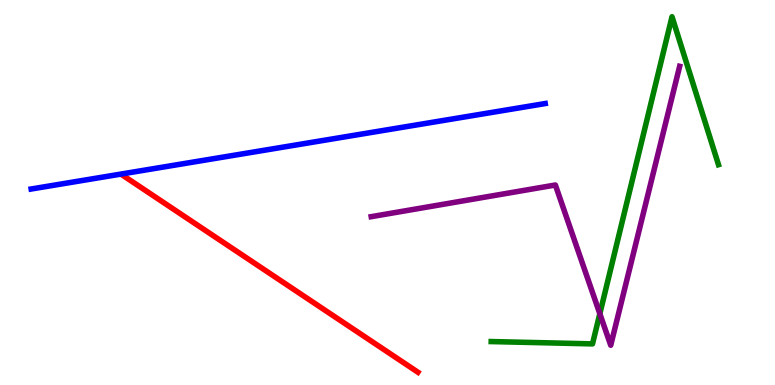[{'lines': ['blue', 'red'], 'intersections': []}, {'lines': ['green', 'red'], 'intersections': []}, {'lines': ['purple', 'red'], 'intersections': []}, {'lines': ['blue', 'green'], 'intersections': []}, {'lines': ['blue', 'purple'], 'intersections': []}, {'lines': ['green', 'purple'], 'intersections': [{'x': 7.74, 'y': 1.85}]}]